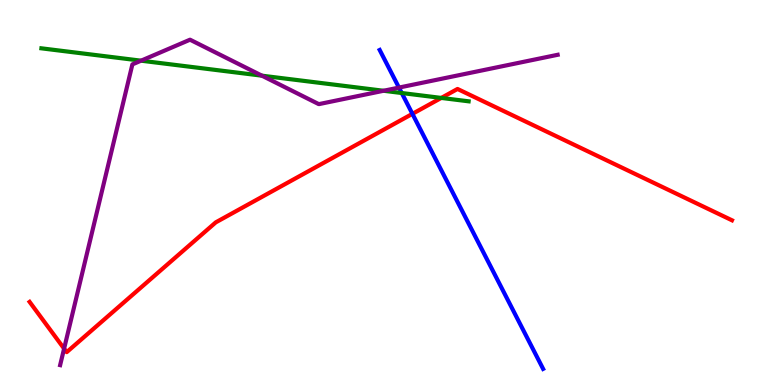[{'lines': ['blue', 'red'], 'intersections': [{'x': 5.32, 'y': 7.04}]}, {'lines': ['green', 'red'], 'intersections': [{'x': 5.69, 'y': 7.46}]}, {'lines': ['purple', 'red'], 'intersections': [{'x': 0.827, 'y': 0.945}]}, {'lines': ['blue', 'green'], 'intersections': [{'x': 5.18, 'y': 7.58}]}, {'lines': ['blue', 'purple'], 'intersections': [{'x': 5.15, 'y': 7.73}]}, {'lines': ['green', 'purple'], 'intersections': [{'x': 1.82, 'y': 8.42}, {'x': 3.38, 'y': 8.03}, {'x': 4.95, 'y': 7.64}]}]